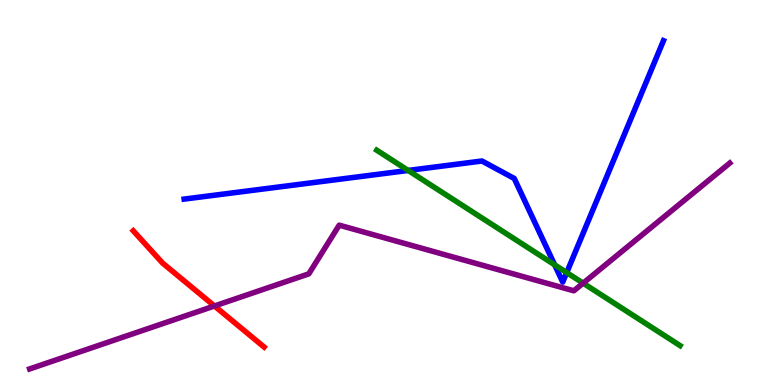[{'lines': ['blue', 'red'], 'intersections': []}, {'lines': ['green', 'red'], 'intersections': []}, {'lines': ['purple', 'red'], 'intersections': [{'x': 2.77, 'y': 2.05}]}, {'lines': ['blue', 'green'], 'intersections': [{'x': 5.27, 'y': 5.57}, {'x': 7.16, 'y': 3.12}, {'x': 7.31, 'y': 2.92}]}, {'lines': ['blue', 'purple'], 'intersections': []}, {'lines': ['green', 'purple'], 'intersections': [{'x': 7.52, 'y': 2.64}]}]